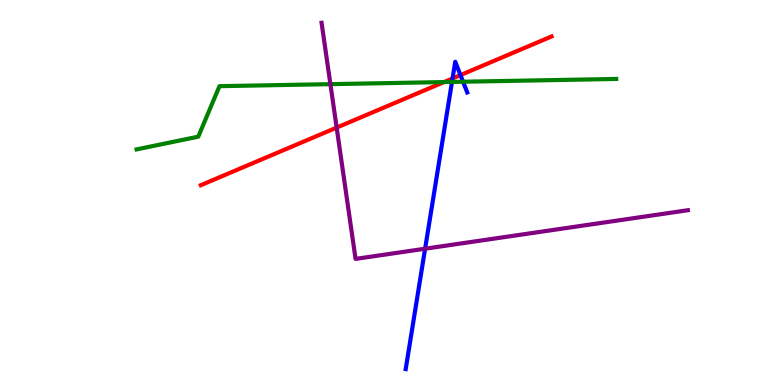[{'lines': ['blue', 'red'], 'intersections': [{'x': 5.84, 'y': 7.96}, {'x': 5.94, 'y': 8.05}]}, {'lines': ['green', 'red'], 'intersections': [{'x': 5.73, 'y': 7.87}]}, {'lines': ['purple', 'red'], 'intersections': [{'x': 4.34, 'y': 6.69}]}, {'lines': ['blue', 'green'], 'intersections': [{'x': 5.83, 'y': 7.87}, {'x': 5.97, 'y': 7.88}]}, {'lines': ['blue', 'purple'], 'intersections': [{'x': 5.49, 'y': 3.54}]}, {'lines': ['green', 'purple'], 'intersections': [{'x': 4.26, 'y': 7.81}]}]